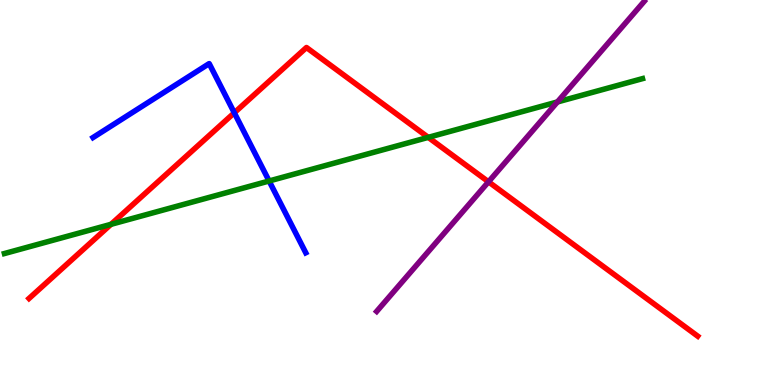[{'lines': ['blue', 'red'], 'intersections': [{'x': 3.02, 'y': 7.07}]}, {'lines': ['green', 'red'], 'intersections': [{'x': 1.43, 'y': 4.17}, {'x': 5.53, 'y': 6.43}]}, {'lines': ['purple', 'red'], 'intersections': [{'x': 6.3, 'y': 5.28}]}, {'lines': ['blue', 'green'], 'intersections': [{'x': 3.47, 'y': 5.3}]}, {'lines': ['blue', 'purple'], 'intersections': []}, {'lines': ['green', 'purple'], 'intersections': [{'x': 7.19, 'y': 7.35}]}]